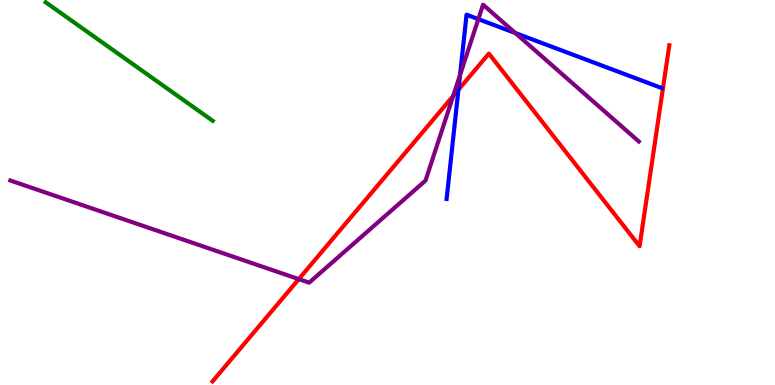[{'lines': ['blue', 'red'], 'intersections': [{'x': 5.92, 'y': 7.67}]}, {'lines': ['green', 'red'], 'intersections': []}, {'lines': ['purple', 'red'], 'intersections': [{'x': 3.86, 'y': 2.75}, {'x': 5.85, 'y': 7.51}]}, {'lines': ['blue', 'green'], 'intersections': []}, {'lines': ['blue', 'purple'], 'intersections': [{'x': 5.94, 'y': 8.05}, {'x': 6.17, 'y': 9.5}, {'x': 6.65, 'y': 9.14}]}, {'lines': ['green', 'purple'], 'intersections': []}]